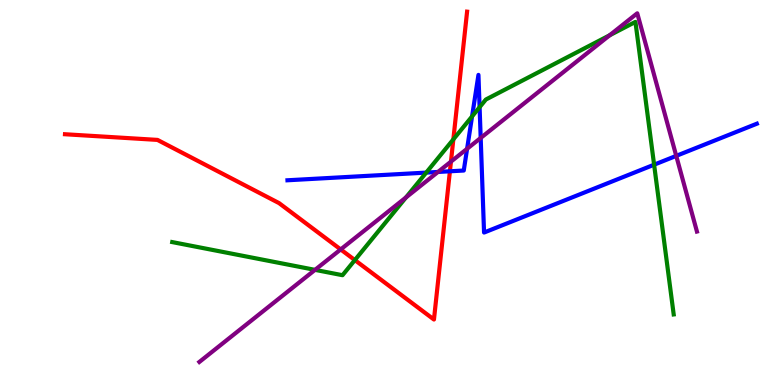[{'lines': ['blue', 'red'], 'intersections': [{'x': 5.81, 'y': 5.55}]}, {'lines': ['green', 'red'], 'intersections': [{'x': 4.58, 'y': 3.24}, {'x': 5.85, 'y': 6.38}]}, {'lines': ['purple', 'red'], 'intersections': [{'x': 4.4, 'y': 3.52}, {'x': 5.82, 'y': 5.8}]}, {'lines': ['blue', 'green'], 'intersections': [{'x': 5.5, 'y': 5.52}, {'x': 6.09, 'y': 6.98}, {'x': 6.19, 'y': 7.22}, {'x': 8.44, 'y': 5.72}]}, {'lines': ['blue', 'purple'], 'intersections': [{'x': 5.65, 'y': 5.53}, {'x': 6.03, 'y': 6.14}, {'x': 6.2, 'y': 6.42}, {'x': 8.73, 'y': 5.95}]}, {'lines': ['green', 'purple'], 'intersections': [{'x': 4.06, 'y': 2.99}, {'x': 5.24, 'y': 4.87}, {'x': 7.87, 'y': 9.08}]}]